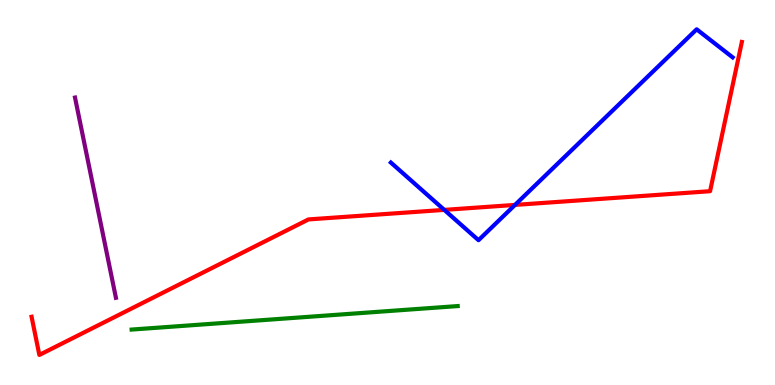[{'lines': ['blue', 'red'], 'intersections': [{'x': 5.73, 'y': 4.55}, {'x': 6.65, 'y': 4.68}]}, {'lines': ['green', 'red'], 'intersections': []}, {'lines': ['purple', 'red'], 'intersections': []}, {'lines': ['blue', 'green'], 'intersections': []}, {'lines': ['blue', 'purple'], 'intersections': []}, {'lines': ['green', 'purple'], 'intersections': []}]